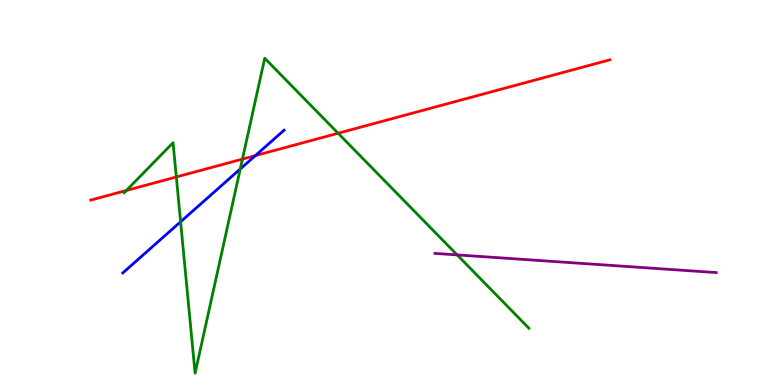[{'lines': ['blue', 'red'], 'intersections': [{'x': 3.29, 'y': 5.96}]}, {'lines': ['green', 'red'], 'intersections': [{'x': 1.63, 'y': 5.05}, {'x': 2.28, 'y': 5.4}, {'x': 3.13, 'y': 5.87}, {'x': 4.36, 'y': 6.54}]}, {'lines': ['purple', 'red'], 'intersections': []}, {'lines': ['blue', 'green'], 'intersections': [{'x': 2.33, 'y': 4.24}, {'x': 3.1, 'y': 5.61}]}, {'lines': ['blue', 'purple'], 'intersections': []}, {'lines': ['green', 'purple'], 'intersections': [{'x': 5.9, 'y': 3.38}]}]